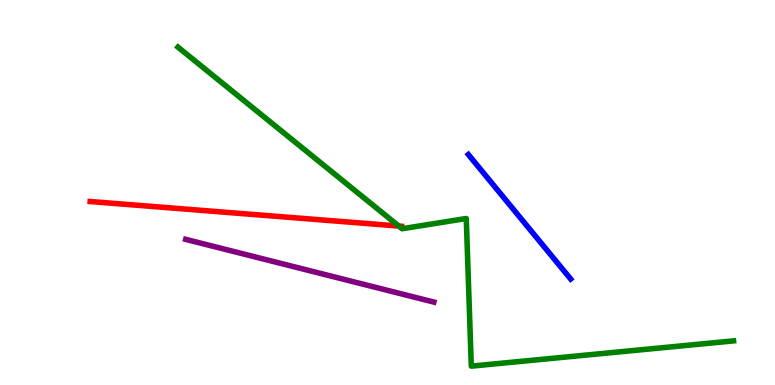[{'lines': ['blue', 'red'], 'intersections': []}, {'lines': ['green', 'red'], 'intersections': [{'x': 5.15, 'y': 4.13}]}, {'lines': ['purple', 'red'], 'intersections': []}, {'lines': ['blue', 'green'], 'intersections': []}, {'lines': ['blue', 'purple'], 'intersections': []}, {'lines': ['green', 'purple'], 'intersections': []}]